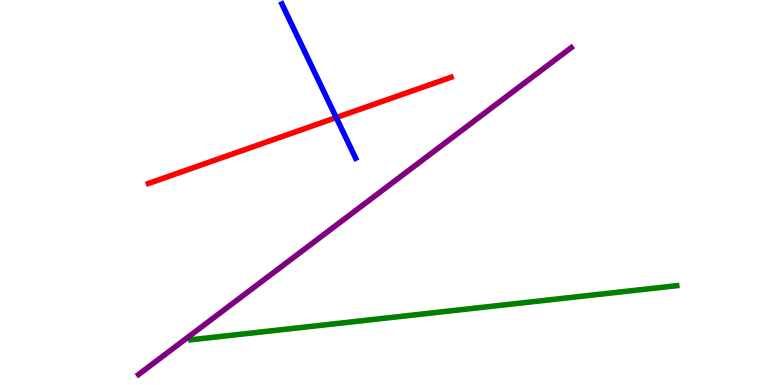[{'lines': ['blue', 'red'], 'intersections': [{'x': 4.34, 'y': 6.95}]}, {'lines': ['green', 'red'], 'intersections': []}, {'lines': ['purple', 'red'], 'intersections': []}, {'lines': ['blue', 'green'], 'intersections': []}, {'lines': ['blue', 'purple'], 'intersections': []}, {'lines': ['green', 'purple'], 'intersections': []}]